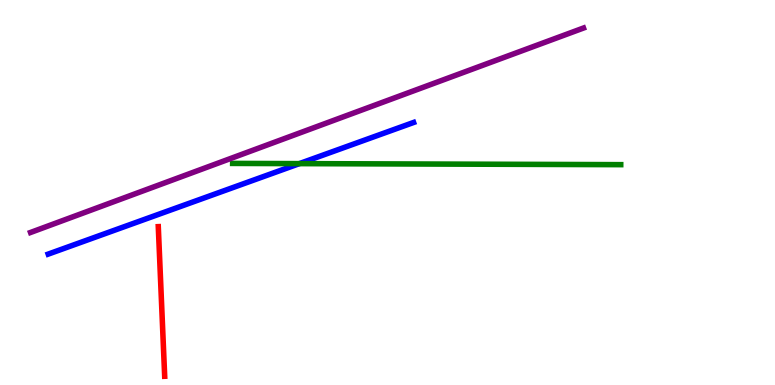[{'lines': ['blue', 'red'], 'intersections': []}, {'lines': ['green', 'red'], 'intersections': []}, {'lines': ['purple', 'red'], 'intersections': []}, {'lines': ['blue', 'green'], 'intersections': [{'x': 3.86, 'y': 5.75}]}, {'lines': ['blue', 'purple'], 'intersections': []}, {'lines': ['green', 'purple'], 'intersections': []}]